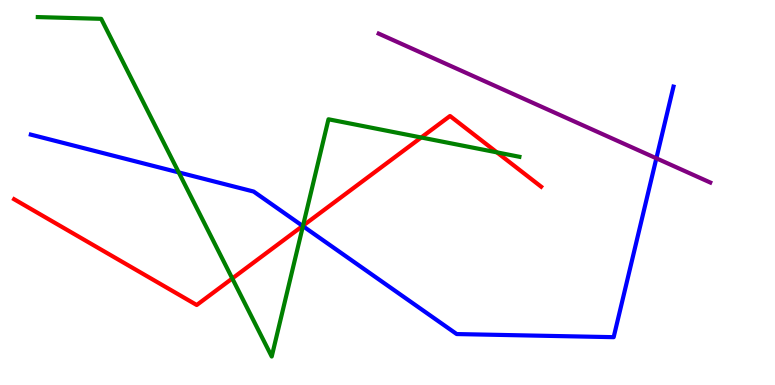[{'lines': ['blue', 'red'], 'intersections': [{'x': 3.91, 'y': 4.13}]}, {'lines': ['green', 'red'], 'intersections': [{'x': 3.0, 'y': 2.77}, {'x': 3.91, 'y': 4.14}, {'x': 5.43, 'y': 6.43}, {'x': 6.41, 'y': 6.04}]}, {'lines': ['purple', 'red'], 'intersections': []}, {'lines': ['blue', 'green'], 'intersections': [{'x': 2.31, 'y': 5.52}, {'x': 3.91, 'y': 4.13}]}, {'lines': ['blue', 'purple'], 'intersections': [{'x': 8.47, 'y': 5.89}]}, {'lines': ['green', 'purple'], 'intersections': []}]